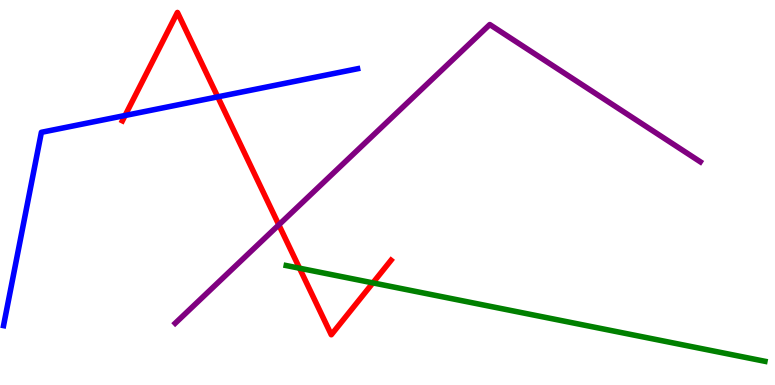[{'lines': ['blue', 'red'], 'intersections': [{'x': 1.61, 'y': 7.0}, {'x': 2.81, 'y': 7.48}]}, {'lines': ['green', 'red'], 'intersections': [{'x': 3.86, 'y': 3.03}, {'x': 4.81, 'y': 2.65}]}, {'lines': ['purple', 'red'], 'intersections': [{'x': 3.6, 'y': 4.16}]}, {'lines': ['blue', 'green'], 'intersections': []}, {'lines': ['blue', 'purple'], 'intersections': []}, {'lines': ['green', 'purple'], 'intersections': []}]